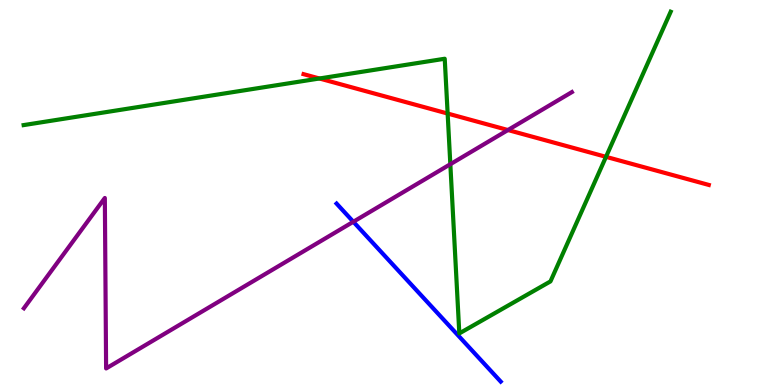[{'lines': ['blue', 'red'], 'intersections': []}, {'lines': ['green', 'red'], 'intersections': [{'x': 4.12, 'y': 7.96}, {'x': 5.78, 'y': 7.05}, {'x': 7.82, 'y': 5.93}]}, {'lines': ['purple', 'red'], 'intersections': [{'x': 6.55, 'y': 6.62}]}, {'lines': ['blue', 'green'], 'intersections': []}, {'lines': ['blue', 'purple'], 'intersections': [{'x': 4.56, 'y': 4.24}]}, {'lines': ['green', 'purple'], 'intersections': [{'x': 5.81, 'y': 5.73}]}]